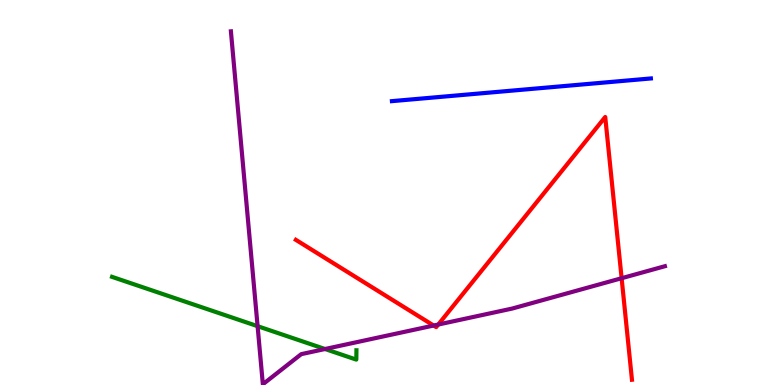[{'lines': ['blue', 'red'], 'intersections': []}, {'lines': ['green', 'red'], 'intersections': []}, {'lines': ['purple', 'red'], 'intersections': [{'x': 5.6, 'y': 1.54}, {'x': 5.65, 'y': 1.57}, {'x': 8.02, 'y': 2.77}]}, {'lines': ['blue', 'green'], 'intersections': []}, {'lines': ['blue', 'purple'], 'intersections': []}, {'lines': ['green', 'purple'], 'intersections': [{'x': 3.32, 'y': 1.53}, {'x': 4.19, 'y': 0.935}]}]